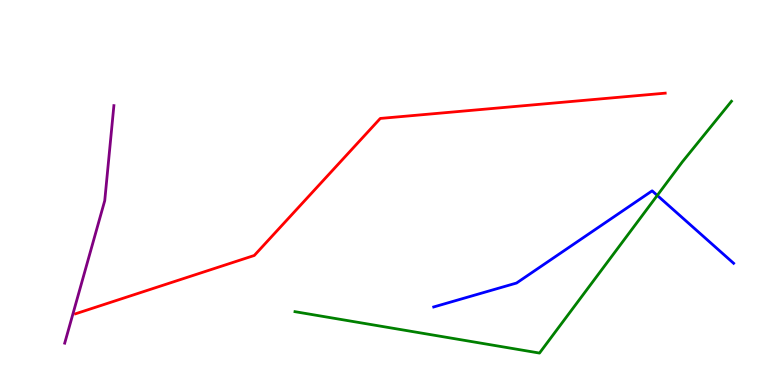[{'lines': ['blue', 'red'], 'intersections': []}, {'lines': ['green', 'red'], 'intersections': []}, {'lines': ['purple', 'red'], 'intersections': []}, {'lines': ['blue', 'green'], 'intersections': [{'x': 8.48, 'y': 4.92}]}, {'lines': ['blue', 'purple'], 'intersections': []}, {'lines': ['green', 'purple'], 'intersections': []}]